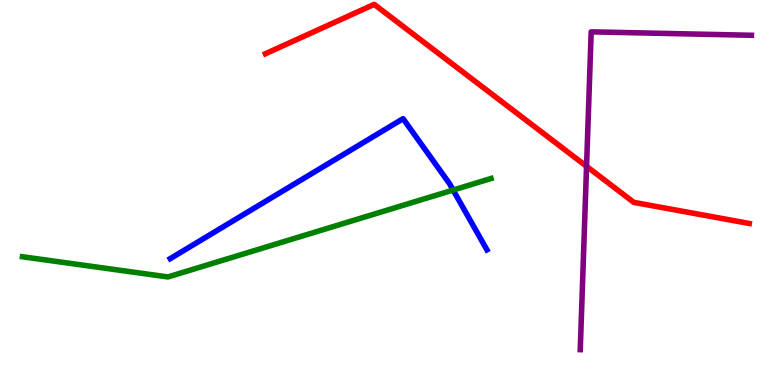[{'lines': ['blue', 'red'], 'intersections': []}, {'lines': ['green', 'red'], 'intersections': []}, {'lines': ['purple', 'red'], 'intersections': [{'x': 7.57, 'y': 5.68}]}, {'lines': ['blue', 'green'], 'intersections': [{'x': 5.85, 'y': 5.06}]}, {'lines': ['blue', 'purple'], 'intersections': []}, {'lines': ['green', 'purple'], 'intersections': []}]